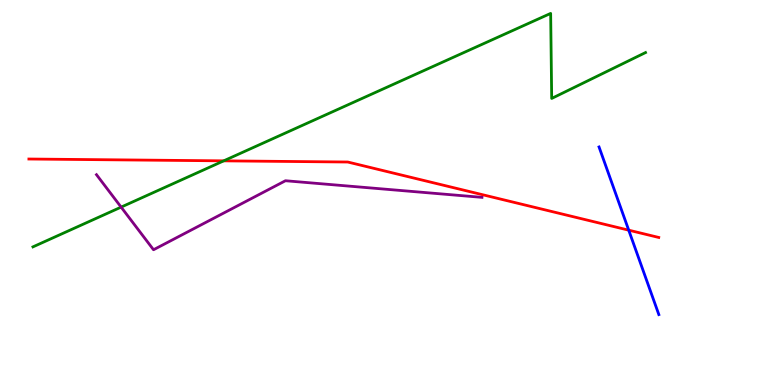[{'lines': ['blue', 'red'], 'intersections': [{'x': 8.11, 'y': 4.02}]}, {'lines': ['green', 'red'], 'intersections': [{'x': 2.89, 'y': 5.82}]}, {'lines': ['purple', 'red'], 'intersections': []}, {'lines': ['blue', 'green'], 'intersections': []}, {'lines': ['blue', 'purple'], 'intersections': []}, {'lines': ['green', 'purple'], 'intersections': [{'x': 1.56, 'y': 4.62}]}]